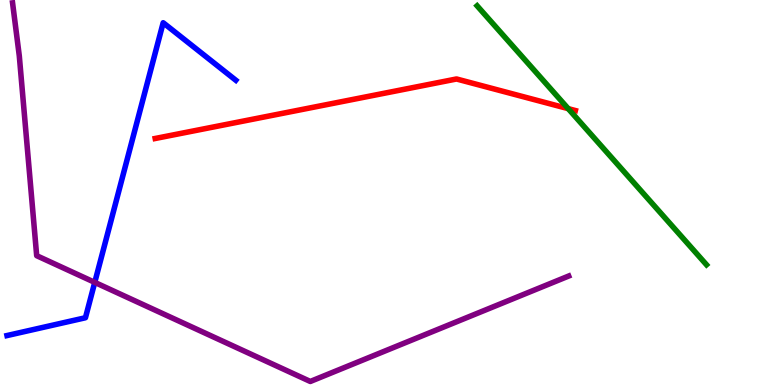[{'lines': ['blue', 'red'], 'intersections': []}, {'lines': ['green', 'red'], 'intersections': [{'x': 7.33, 'y': 7.18}]}, {'lines': ['purple', 'red'], 'intersections': []}, {'lines': ['blue', 'green'], 'intersections': []}, {'lines': ['blue', 'purple'], 'intersections': [{'x': 1.22, 'y': 2.67}]}, {'lines': ['green', 'purple'], 'intersections': []}]